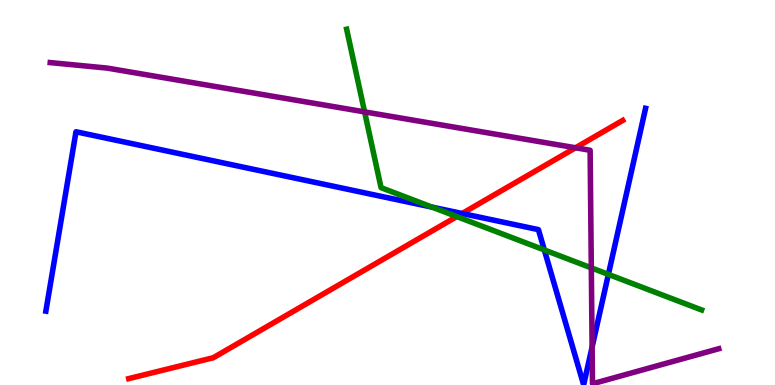[{'lines': ['blue', 'red'], 'intersections': [{'x': 5.96, 'y': 4.45}]}, {'lines': ['green', 'red'], 'intersections': [{'x': 5.89, 'y': 4.37}]}, {'lines': ['purple', 'red'], 'intersections': [{'x': 7.43, 'y': 6.16}]}, {'lines': ['blue', 'green'], 'intersections': [{'x': 5.57, 'y': 4.62}, {'x': 7.02, 'y': 3.51}, {'x': 7.85, 'y': 2.87}]}, {'lines': ['blue', 'purple'], 'intersections': [{'x': 7.64, 'y': 0.986}]}, {'lines': ['green', 'purple'], 'intersections': [{'x': 4.7, 'y': 7.09}, {'x': 7.63, 'y': 3.04}]}]